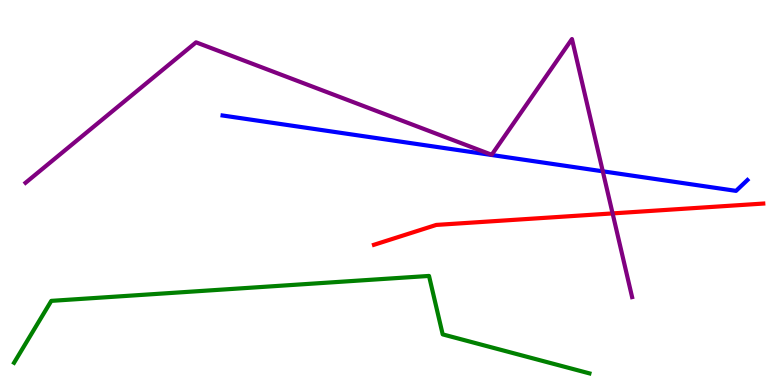[{'lines': ['blue', 'red'], 'intersections': []}, {'lines': ['green', 'red'], 'intersections': []}, {'lines': ['purple', 'red'], 'intersections': [{'x': 7.9, 'y': 4.46}]}, {'lines': ['blue', 'green'], 'intersections': []}, {'lines': ['blue', 'purple'], 'intersections': [{'x': 7.78, 'y': 5.55}]}, {'lines': ['green', 'purple'], 'intersections': []}]